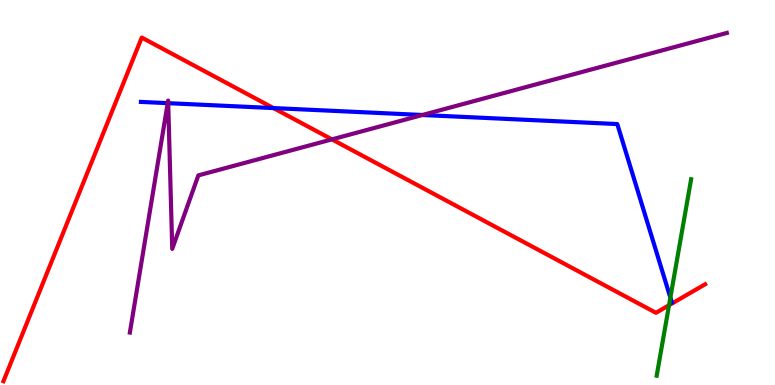[{'lines': ['blue', 'red'], 'intersections': [{'x': 3.53, 'y': 7.19}]}, {'lines': ['green', 'red'], 'intersections': [{'x': 8.63, 'y': 2.07}]}, {'lines': ['purple', 'red'], 'intersections': [{'x': 4.28, 'y': 6.38}]}, {'lines': ['blue', 'green'], 'intersections': [{'x': 8.65, 'y': 2.27}]}, {'lines': ['blue', 'purple'], 'intersections': [{'x': 2.16, 'y': 7.32}, {'x': 2.17, 'y': 7.32}, {'x': 5.45, 'y': 7.01}]}, {'lines': ['green', 'purple'], 'intersections': []}]